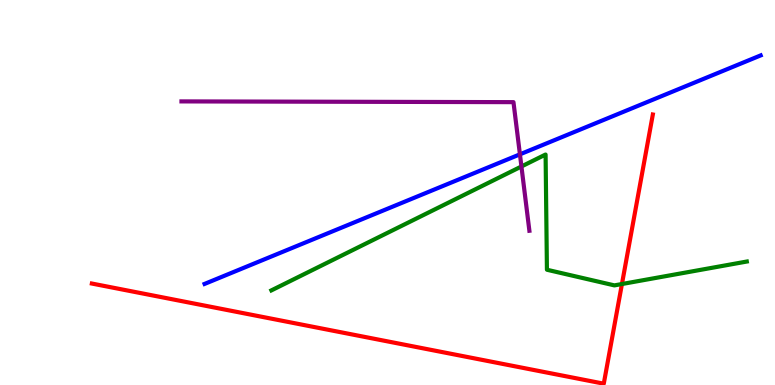[{'lines': ['blue', 'red'], 'intersections': []}, {'lines': ['green', 'red'], 'intersections': [{'x': 8.03, 'y': 2.62}]}, {'lines': ['purple', 'red'], 'intersections': []}, {'lines': ['blue', 'green'], 'intersections': []}, {'lines': ['blue', 'purple'], 'intersections': [{'x': 6.71, 'y': 5.99}]}, {'lines': ['green', 'purple'], 'intersections': [{'x': 6.73, 'y': 5.68}]}]